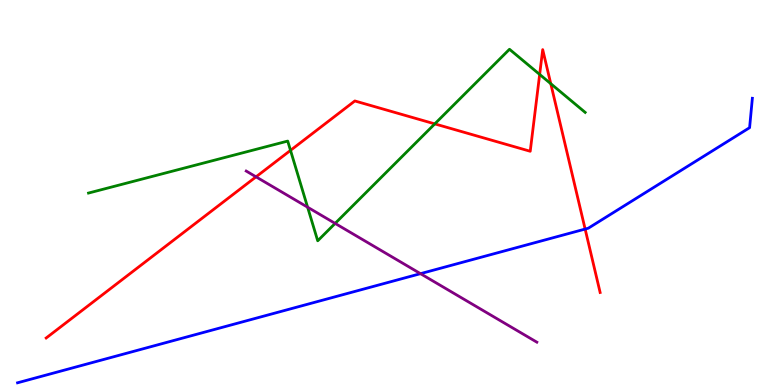[{'lines': ['blue', 'red'], 'intersections': [{'x': 7.55, 'y': 4.05}]}, {'lines': ['green', 'red'], 'intersections': [{'x': 3.75, 'y': 6.09}, {'x': 5.61, 'y': 6.78}, {'x': 6.96, 'y': 8.07}, {'x': 7.11, 'y': 7.83}]}, {'lines': ['purple', 'red'], 'intersections': [{'x': 3.3, 'y': 5.41}]}, {'lines': ['blue', 'green'], 'intersections': []}, {'lines': ['blue', 'purple'], 'intersections': [{'x': 5.43, 'y': 2.89}]}, {'lines': ['green', 'purple'], 'intersections': [{'x': 3.97, 'y': 4.62}, {'x': 4.32, 'y': 4.2}]}]